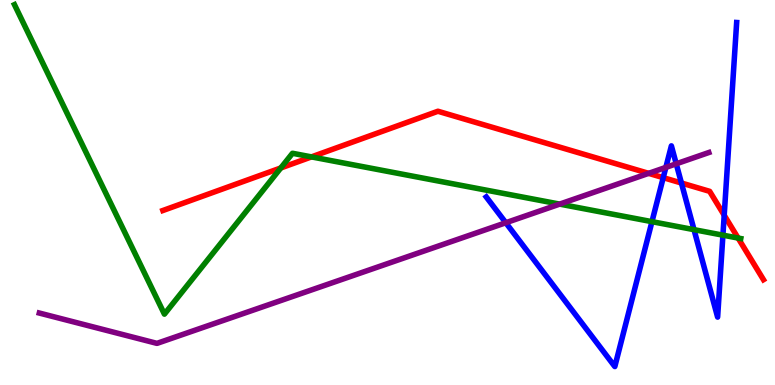[{'lines': ['blue', 'red'], 'intersections': [{'x': 8.56, 'y': 5.39}, {'x': 8.79, 'y': 5.25}, {'x': 9.34, 'y': 4.41}]}, {'lines': ['green', 'red'], 'intersections': [{'x': 3.62, 'y': 5.64}, {'x': 4.02, 'y': 5.92}, {'x': 9.52, 'y': 3.82}]}, {'lines': ['purple', 'red'], 'intersections': [{'x': 8.37, 'y': 5.5}]}, {'lines': ['blue', 'green'], 'intersections': [{'x': 8.41, 'y': 4.24}, {'x': 8.96, 'y': 4.03}, {'x': 9.33, 'y': 3.89}]}, {'lines': ['blue', 'purple'], 'intersections': [{'x': 6.53, 'y': 4.21}, {'x': 8.59, 'y': 5.65}, {'x': 8.73, 'y': 5.75}]}, {'lines': ['green', 'purple'], 'intersections': [{'x': 7.22, 'y': 4.7}]}]